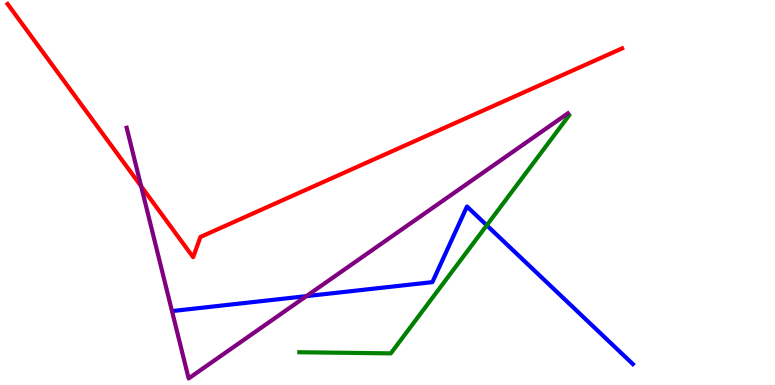[{'lines': ['blue', 'red'], 'intersections': []}, {'lines': ['green', 'red'], 'intersections': []}, {'lines': ['purple', 'red'], 'intersections': [{'x': 1.82, 'y': 5.16}]}, {'lines': ['blue', 'green'], 'intersections': [{'x': 6.28, 'y': 4.15}]}, {'lines': ['blue', 'purple'], 'intersections': [{'x': 3.95, 'y': 2.31}]}, {'lines': ['green', 'purple'], 'intersections': []}]